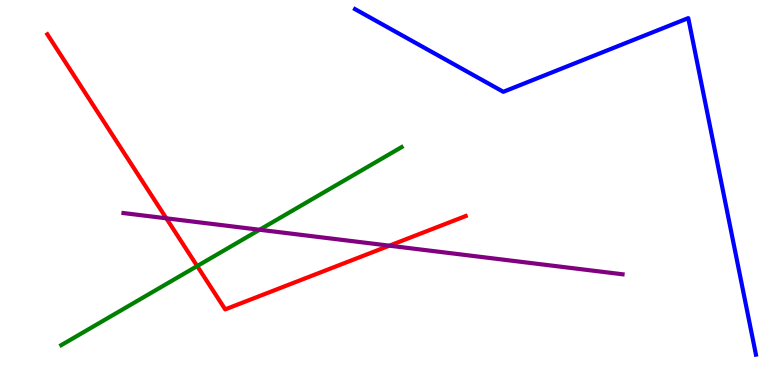[{'lines': ['blue', 'red'], 'intersections': []}, {'lines': ['green', 'red'], 'intersections': [{'x': 2.54, 'y': 3.09}]}, {'lines': ['purple', 'red'], 'intersections': [{'x': 2.15, 'y': 4.33}, {'x': 5.02, 'y': 3.62}]}, {'lines': ['blue', 'green'], 'intersections': []}, {'lines': ['blue', 'purple'], 'intersections': []}, {'lines': ['green', 'purple'], 'intersections': [{'x': 3.35, 'y': 4.03}]}]